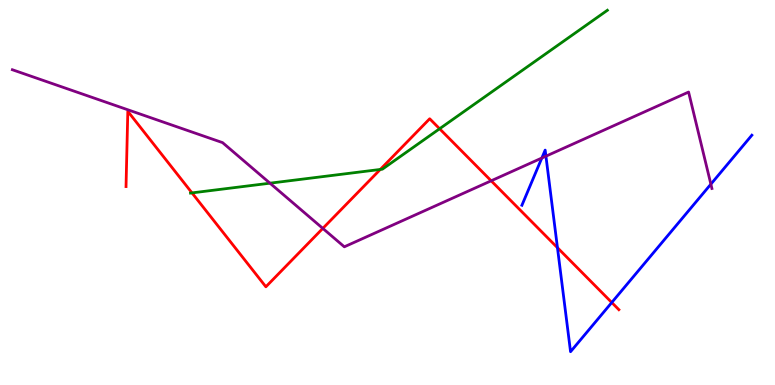[{'lines': ['blue', 'red'], 'intersections': [{'x': 7.19, 'y': 3.57}, {'x': 7.89, 'y': 2.14}]}, {'lines': ['green', 'red'], 'intersections': [{'x': 2.48, 'y': 4.99}, {'x': 4.91, 'y': 5.6}, {'x': 5.67, 'y': 6.66}]}, {'lines': ['purple', 'red'], 'intersections': [{'x': 4.17, 'y': 4.07}, {'x': 6.34, 'y': 5.3}]}, {'lines': ['blue', 'green'], 'intersections': []}, {'lines': ['blue', 'purple'], 'intersections': [{'x': 6.99, 'y': 5.9}, {'x': 7.04, 'y': 5.94}, {'x': 9.17, 'y': 5.22}]}, {'lines': ['green', 'purple'], 'intersections': [{'x': 3.48, 'y': 5.24}]}]